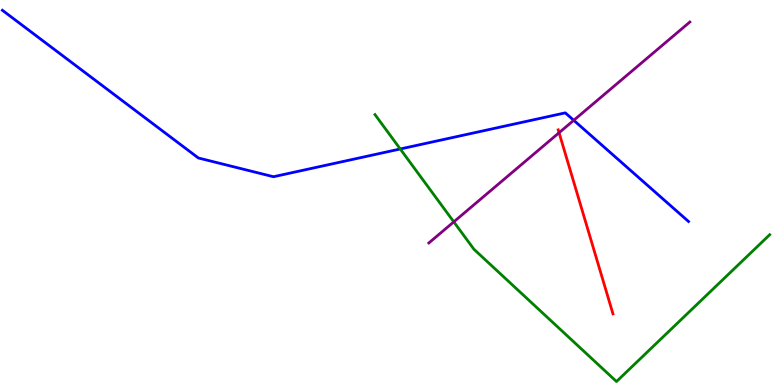[{'lines': ['blue', 'red'], 'intersections': []}, {'lines': ['green', 'red'], 'intersections': []}, {'lines': ['purple', 'red'], 'intersections': [{'x': 7.21, 'y': 6.55}]}, {'lines': ['blue', 'green'], 'intersections': [{'x': 5.16, 'y': 6.13}]}, {'lines': ['blue', 'purple'], 'intersections': [{'x': 7.4, 'y': 6.88}]}, {'lines': ['green', 'purple'], 'intersections': [{'x': 5.86, 'y': 4.24}]}]